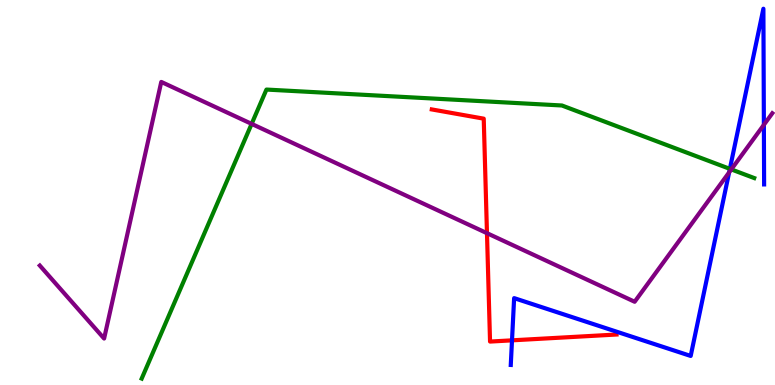[{'lines': ['blue', 'red'], 'intersections': [{'x': 6.61, 'y': 1.16}]}, {'lines': ['green', 'red'], 'intersections': []}, {'lines': ['purple', 'red'], 'intersections': [{'x': 6.28, 'y': 3.94}]}, {'lines': ['blue', 'green'], 'intersections': [{'x': 9.42, 'y': 5.61}]}, {'lines': ['blue', 'purple'], 'intersections': [{'x': 9.41, 'y': 5.52}, {'x': 9.86, 'y': 6.76}]}, {'lines': ['green', 'purple'], 'intersections': [{'x': 3.25, 'y': 6.78}, {'x': 9.44, 'y': 5.6}]}]